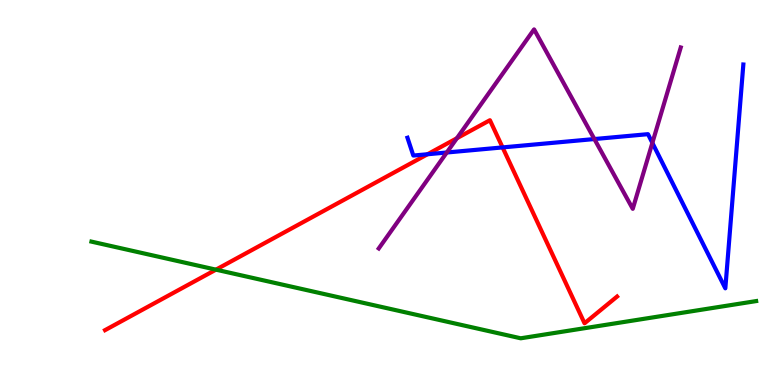[{'lines': ['blue', 'red'], 'intersections': [{'x': 5.52, 'y': 5.99}, {'x': 6.49, 'y': 6.17}]}, {'lines': ['green', 'red'], 'intersections': [{'x': 2.79, 'y': 3.0}]}, {'lines': ['purple', 'red'], 'intersections': [{'x': 5.9, 'y': 6.41}]}, {'lines': ['blue', 'green'], 'intersections': []}, {'lines': ['blue', 'purple'], 'intersections': [{'x': 5.76, 'y': 6.04}, {'x': 7.67, 'y': 6.39}, {'x': 8.42, 'y': 6.29}]}, {'lines': ['green', 'purple'], 'intersections': []}]